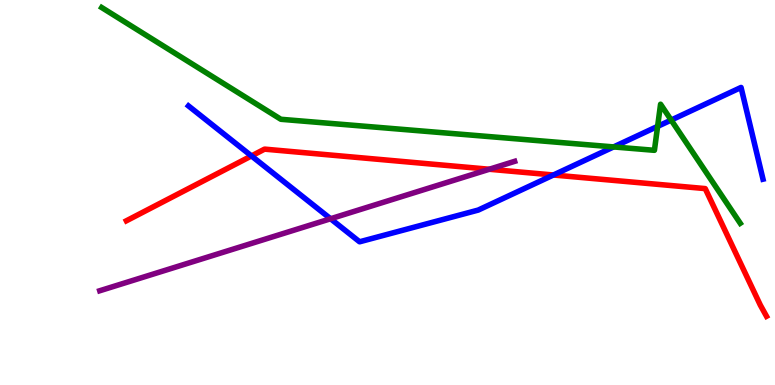[{'lines': ['blue', 'red'], 'intersections': [{'x': 3.24, 'y': 5.95}, {'x': 7.14, 'y': 5.45}]}, {'lines': ['green', 'red'], 'intersections': []}, {'lines': ['purple', 'red'], 'intersections': [{'x': 6.31, 'y': 5.6}]}, {'lines': ['blue', 'green'], 'intersections': [{'x': 7.92, 'y': 6.18}, {'x': 8.49, 'y': 6.72}, {'x': 8.66, 'y': 6.88}]}, {'lines': ['blue', 'purple'], 'intersections': [{'x': 4.27, 'y': 4.32}]}, {'lines': ['green', 'purple'], 'intersections': []}]